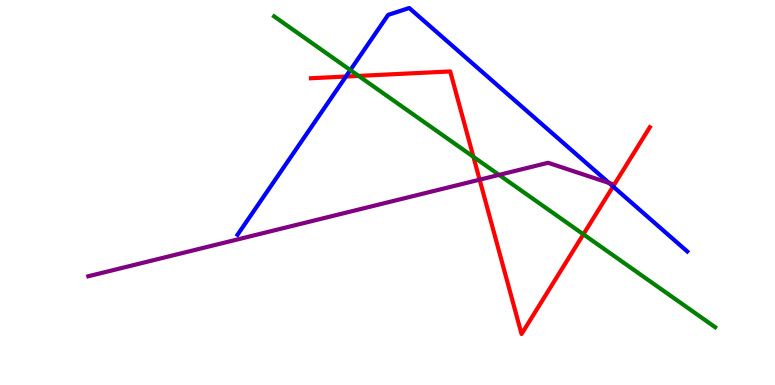[{'lines': ['blue', 'red'], 'intersections': [{'x': 4.46, 'y': 8.01}, {'x': 7.91, 'y': 5.16}]}, {'lines': ['green', 'red'], 'intersections': [{'x': 4.63, 'y': 8.03}, {'x': 6.11, 'y': 5.93}, {'x': 7.53, 'y': 3.91}]}, {'lines': ['purple', 'red'], 'intersections': [{'x': 6.19, 'y': 5.33}]}, {'lines': ['blue', 'green'], 'intersections': [{'x': 4.52, 'y': 8.18}]}, {'lines': ['blue', 'purple'], 'intersections': [{'x': 7.86, 'y': 5.25}]}, {'lines': ['green', 'purple'], 'intersections': [{'x': 6.44, 'y': 5.46}]}]